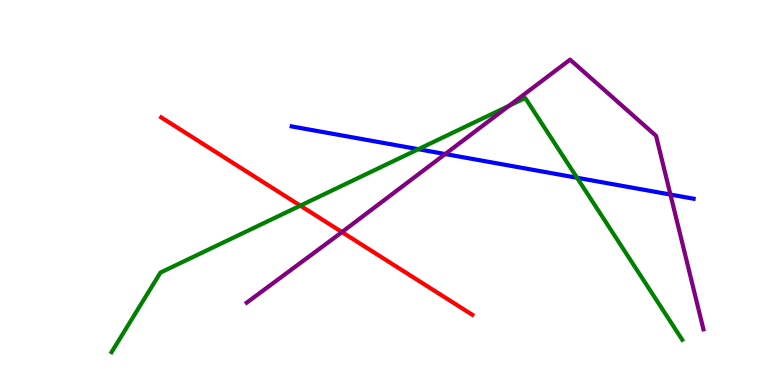[{'lines': ['blue', 'red'], 'intersections': []}, {'lines': ['green', 'red'], 'intersections': [{'x': 3.88, 'y': 4.66}]}, {'lines': ['purple', 'red'], 'intersections': [{'x': 4.41, 'y': 3.97}]}, {'lines': ['blue', 'green'], 'intersections': [{'x': 5.4, 'y': 6.12}, {'x': 7.45, 'y': 5.38}]}, {'lines': ['blue', 'purple'], 'intersections': [{'x': 5.74, 'y': 6.0}, {'x': 8.65, 'y': 4.95}]}, {'lines': ['green', 'purple'], 'intersections': [{'x': 6.57, 'y': 7.25}]}]